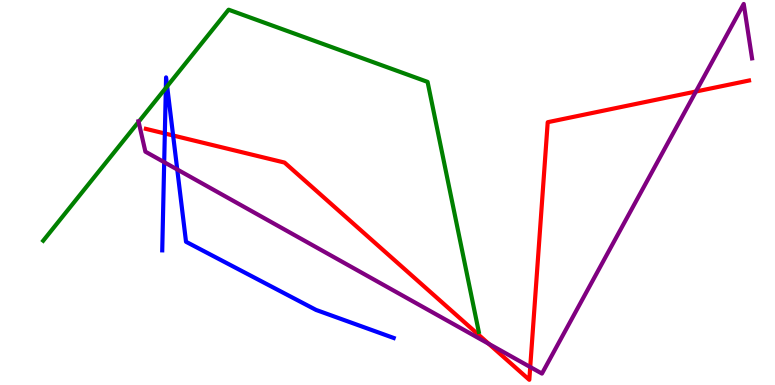[{'lines': ['blue', 'red'], 'intersections': [{'x': 2.13, 'y': 6.53}, {'x': 2.23, 'y': 6.48}]}, {'lines': ['green', 'red'], 'intersections': []}, {'lines': ['purple', 'red'], 'intersections': [{'x': 6.31, 'y': 1.07}, {'x': 6.84, 'y': 0.467}, {'x': 8.98, 'y': 7.62}]}, {'lines': ['blue', 'green'], 'intersections': [{'x': 2.14, 'y': 7.72}, {'x': 2.16, 'y': 7.76}]}, {'lines': ['blue', 'purple'], 'intersections': [{'x': 2.12, 'y': 5.79}, {'x': 2.29, 'y': 5.6}]}, {'lines': ['green', 'purple'], 'intersections': [{'x': 1.79, 'y': 6.84}]}]